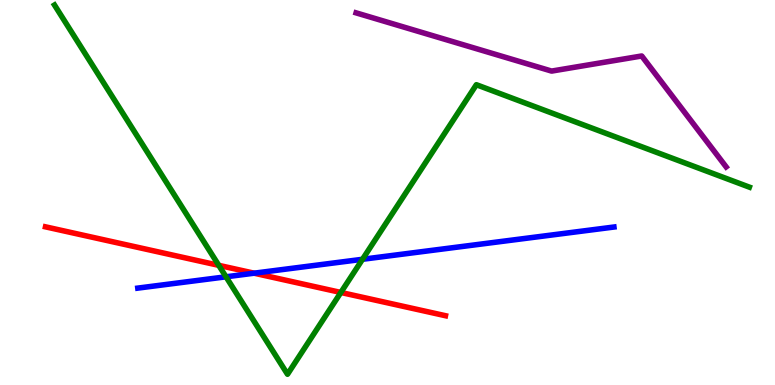[{'lines': ['blue', 'red'], 'intersections': [{'x': 3.28, 'y': 2.9}]}, {'lines': ['green', 'red'], 'intersections': [{'x': 2.82, 'y': 3.11}, {'x': 4.4, 'y': 2.4}]}, {'lines': ['purple', 'red'], 'intersections': []}, {'lines': ['blue', 'green'], 'intersections': [{'x': 2.92, 'y': 2.81}, {'x': 4.68, 'y': 3.27}]}, {'lines': ['blue', 'purple'], 'intersections': []}, {'lines': ['green', 'purple'], 'intersections': []}]